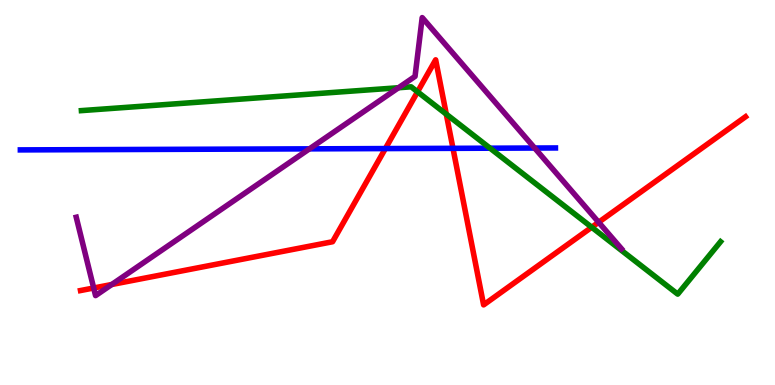[{'lines': ['blue', 'red'], 'intersections': [{'x': 4.97, 'y': 6.14}, {'x': 5.84, 'y': 6.15}]}, {'lines': ['green', 'red'], 'intersections': [{'x': 5.39, 'y': 7.62}, {'x': 5.76, 'y': 7.03}, {'x': 7.63, 'y': 4.1}]}, {'lines': ['purple', 'red'], 'intersections': [{'x': 1.21, 'y': 2.52}, {'x': 1.44, 'y': 2.61}, {'x': 7.72, 'y': 4.23}]}, {'lines': ['blue', 'green'], 'intersections': [{'x': 6.32, 'y': 6.15}]}, {'lines': ['blue', 'purple'], 'intersections': [{'x': 3.99, 'y': 6.13}, {'x': 6.9, 'y': 6.15}]}, {'lines': ['green', 'purple'], 'intersections': [{'x': 5.14, 'y': 7.72}]}]